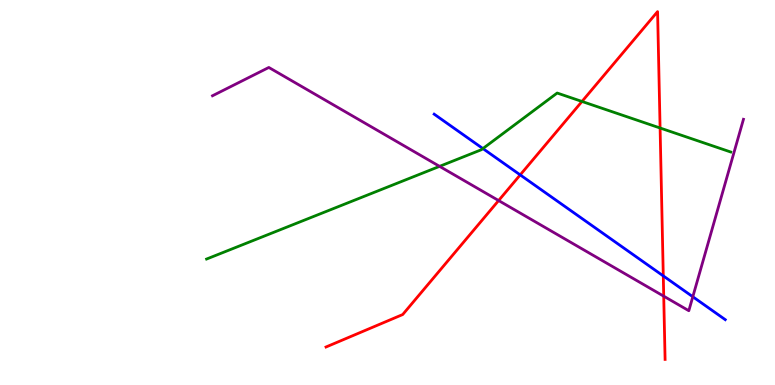[{'lines': ['blue', 'red'], 'intersections': [{'x': 6.71, 'y': 5.46}, {'x': 8.56, 'y': 2.83}]}, {'lines': ['green', 'red'], 'intersections': [{'x': 7.51, 'y': 7.36}, {'x': 8.52, 'y': 6.68}]}, {'lines': ['purple', 'red'], 'intersections': [{'x': 6.43, 'y': 4.79}, {'x': 8.56, 'y': 2.31}]}, {'lines': ['blue', 'green'], 'intersections': [{'x': 6.23, 'y': 6.14}]}, {'lines': ['blue', 'purple'], 'intersections': [{'x': 8.94, 'y': 2.29}]}, {'lines': ['green', 'purple'], 'intersections': [{'x': 5.67, 'y': 5.68}]}]